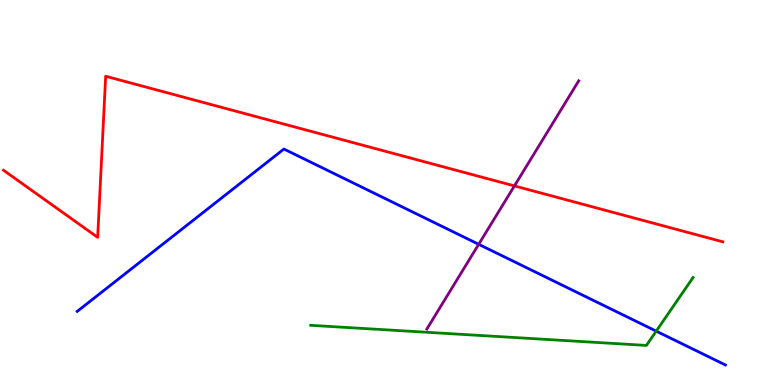[{'lines': ['blue', 'red'], 'intersections': []}, {'lines': ['green', 'red'], 'intersections': []}, {'lines': ['purple', 'red'], 'intersections': [{'x': 6.64, 'y': 5.17}]}, {'lines': ['blue', 'green'], 'intersections': [{'x': 8.47, 'y': 1.4}]}, {'lines': ['blue', 'purple'], 'intersections': [{'x': 6.18, 'y': 3.65}]}, {'lines': ['green', 'purple'], 'intersections': []}]